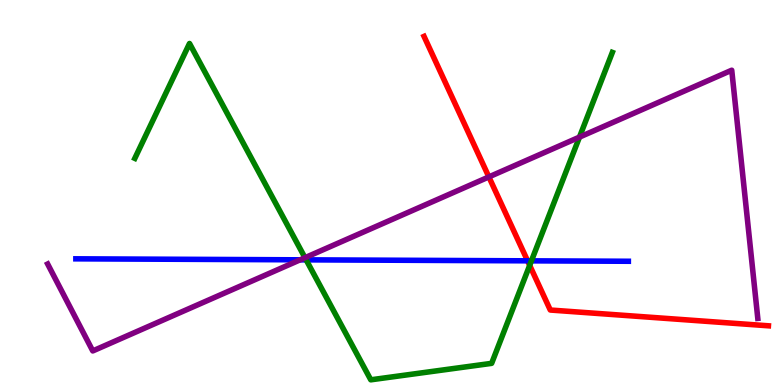[{'lines': ['blue', 'red'], 'intersections': [{'x': 6.81, 'y': 3.23}]}, {'lines': ['green', 'red'], 'intersections': [{'x': 6.83, 'y': 3.11}]}, {'lines': ['purple', 'red'], 'intersections': [{'x': 6.31, 'y': 5.4}]}, {'lines': ['blue', 'green'], 'intersections': [{'x': 3.95, 'y': 3.25}, {'x': 6.86, 'y': 3.22}]}, {'lines': ['blue', 'purple'], 'intersections': [{'x': 3.87, 'y': 3.25}]}, {'lines': ['green', 'purple'], 'intersections': [{'x': 3.94, 'y': 3.31}, {'x': 7.48, 'y': 6.44}]}]